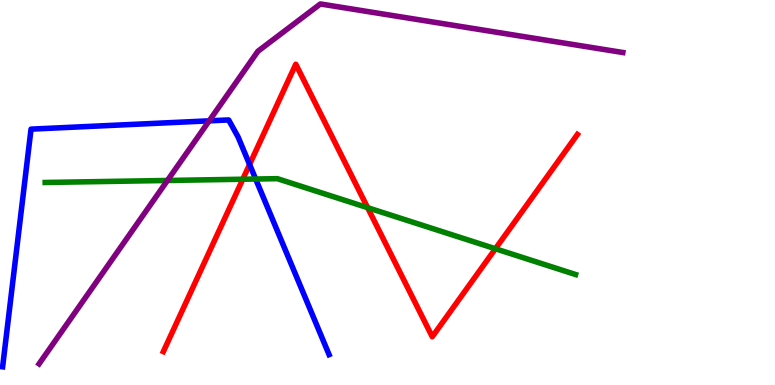[{'lines': ['blue', 'red'], 'intersections': [{'x': 3.22, 'y': 5.73}]}, {'lines': ['green', 'red'], 'intersections': [{'x': 3.13, 'y': 5.34}, {'x': 4.74, 'y': 4.61}, {'x': 6.39, 'y': 3.54}]}, {'lines': ['purple', 'red'], 'intersections': []}, {'lines': ['blue', 'green'], 'intersections': [{'x': 3.3, 'y': 5.35}]}, {'lines': ['blue', 'purple'], 'intersections': [{'x': 2.7, 'y': 6.86}]}, {'lines': ['green', 'purple'], 'intersections': [{'x': 2.16, 'y': 5.31}]}]